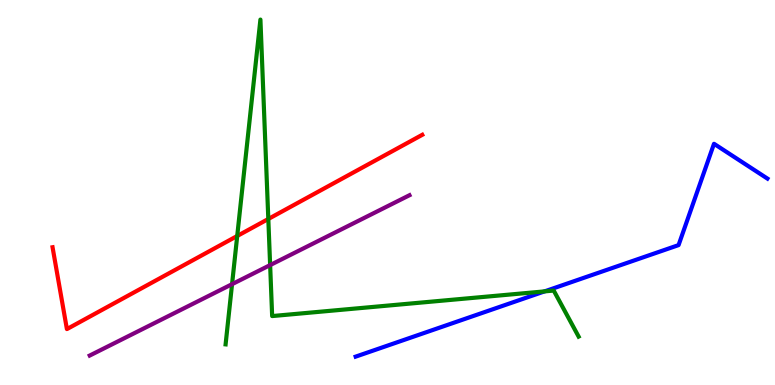[{'lines': ['blue', 'red'], 'intersections': []}, {'lines': ['green', 'red'], 'intersections': [{'x': 3.06, 'y': 3.87}, {'x': 3.46, 'y': 4.31}]}, {'lines': ['purple', 'red'], 'intersections': []}, {'lines': ['blue', 'green'], 'intersections': [{'x': 7.03, 'y': 2.43}]}, {'lines': ['blue', 'purple'], 'intersections': []}, {'lines': ['green', 'purple'], 'intersections': [{'x': 2.99, 'y': 2.62}, {'x': 3.49, 'y': 3.11}]}]